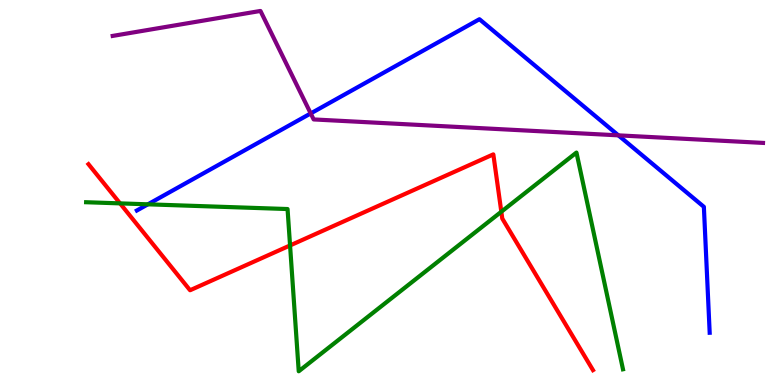[{'lines': ['blue', 'red'], 'intersections': []}, {'lines': ['green', 'red'], 'intersections': [{'x': 1.55, 'y': 4.72}, {'x': 3.74, 'y': 3.62}, {'x': 6.47, 'y': 4.5}]}, {'lines': ['purple', 'red'], 'intersections': []}, {'lines': ['blue', 'green'], 'intersections': [{'x': 1.91, 'y': 4.69}]}, {'lines': ['blue', 'purple'], 'intersections': [{'x': 4.01, 'y': 7.05}, {'x': 7.98, 'y': 6.48}]}, {'lines': ['green', 'purple'], 'intersections': []}]